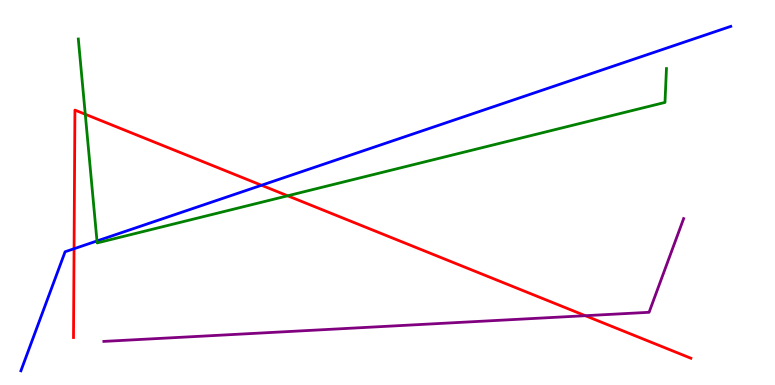[{'lines': ['blue', 'red'], 'intersections': [{'x': 0.956, 'y': 3.54}, {'x': 3.37, 'y': 5.19}]}, {'lines': ['green', 'red'], 'intersections': [{'x': 1.1, 'y': 7.03}, {'x': 3.71, 'y': 4.91}]}, {'lines': ['purple', 'red'], 'intersections': [{'x': 7.55, 'y': 1.8}]}, {'lines': ['blue', 'green'], 'intersections': [{'x': 1.25, 'y': 3.74}]}, {'lines': ['blue', 'purple'], 'intersections': []}, {'lines': ['green', 'purple'], 'intersections': []}]